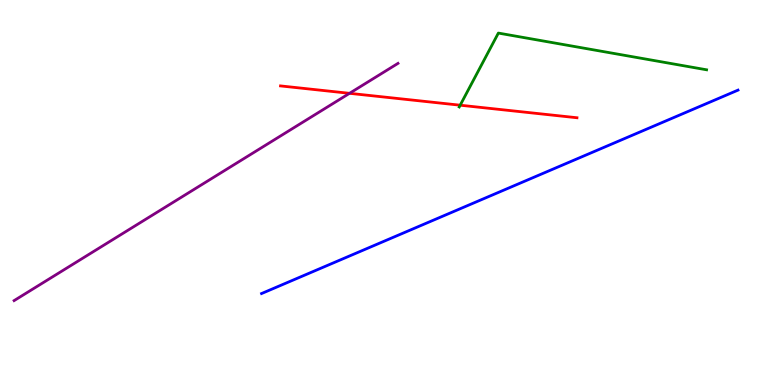[{'lines': ['blue', 'red'], 'intersections': []}, {'lines': ['green', 'red'], 'intersections': [{'x': 5.94, 'y': 7.27}]}, {'lines': ['purple', 'red'], 'intersections': [{'x': 4.51, 'y': 7.58}]}, {'lines': ['blue', 'green'], 'intersections': []}, {'lines': ['blue', 'purple'], 'intersections': []}, {'lines': ['green', 'purple'], 'intersections': []}]